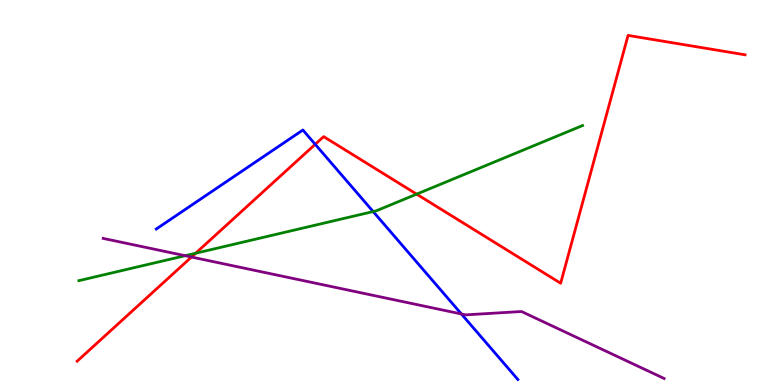[{'lines': ['blue', 'red'], 'intersections': [{'x': 4.07, 'y': 6.25}]}, {'lines': ['green', 'red'], 'intersections': [{'x': 2.52, 'y': 3.42}, {'x': 5.38, 'y': 4.96}]}, {'lines': ['purple', 'red'], 'intersections': [{'x': 2.47, 'y': 3.32}]}, {'lines': ['blue', 'green'], 'intersections': [{'x': 4.81, 'y': 4.5}]}, {'lines': ['blue', 'purple'], 'intersections': [{'x': 5.95, 'y': 1.84}]}, {'lines': ['green', 'purple'], 'intersections': [{'x': 2.39, 'y': 3.36}]}]